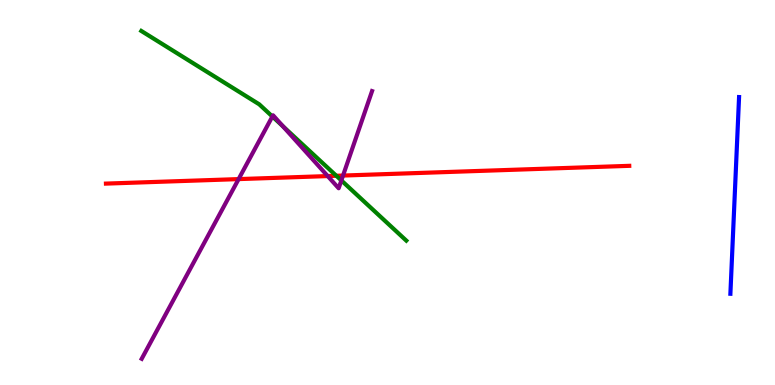[{'lines': ['blue', 'red'], 'intersections': []}, {'lines': ['green', 'red'], 'intersections': [{'x': 4.34, 'y': 5.43}]}, {'lines': ['purple', 'red'], 'intersections': [{'x': 3.08, 'y': 5.35}, {'x': 4.23, 'y': 5.43}, {'x': 4.43, 'y': 5.44}]}, {'lines': ['blue', 'green'], 'intersections': []}, {'lines': ['blue', 'purple'], 'intersections': []}, {'lines': ['green', 'purple'], 'intersections': [{'x': 3.51, 'y': 6.97}, {'x': 3.65, 'y': 6.72}, {'x': 4.4, 'y': 5.31}]}]